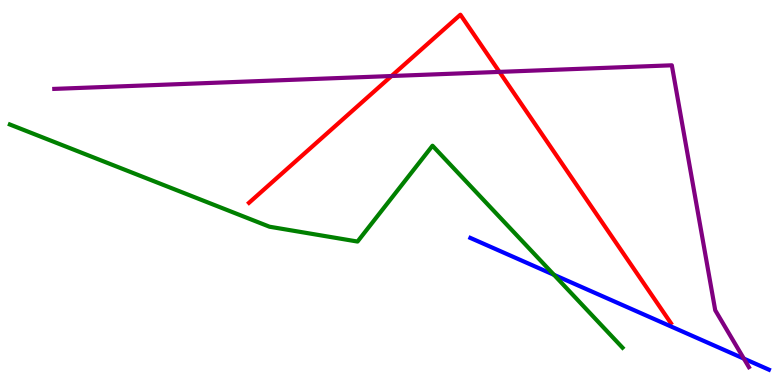[{'lines': ['blue', 'red'], 'intersections': []}, {'lines': ['green', 'red'], 'intersections': []}, {'lines': ['purple', 'red'], 'intersections': [{'x': 5.05, 'y': 8.03}, {'x': 6.44, 'y': 8.13}]}, {'lines': ['blue', 'green'], 'intersections': [{'x': 7.15, 'y': 2.86}]}, {'lines': ['blue', 'purple'], 'intersections': [{'x': 9.6, 'y': 0.685}]}, {'lines': ['green', 'purple'], 'intersections': []}]